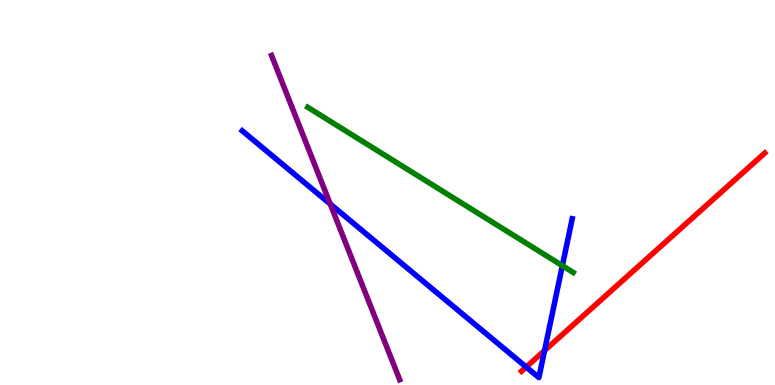[{'lines': ['blue', 'red'], 'intersections': [{'x': 6.79, 'y': 0.467}, {'x': 7.03, 'y': 0.895}]}, {'lines': ['green', 'red'], 'intersections': []}, {'lines': ['purple', 'red'], 'intersections': []}, {'lines': ['blue', 'green'], 'intersections': [{'x': 7.26, 'y': 3.1}]}, {'lines': ['blue', 'purple'], 'intersections': [{'x': 4.26, 'y': 4.7}]}, {'lines': ['green', 'purple'], 'intersections': []}]